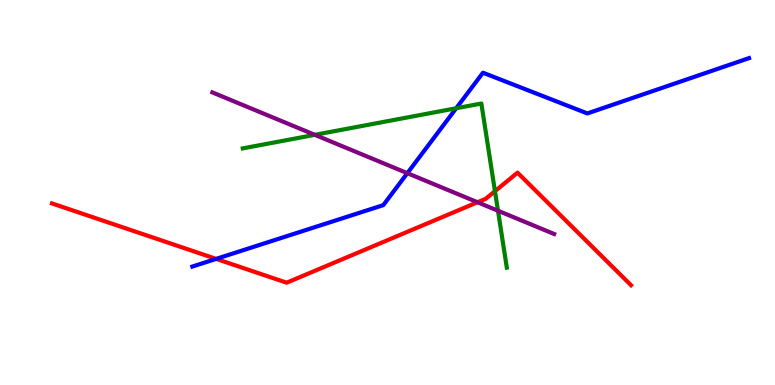[{'lines': ['blue', 'red'], 'intersections': [{'x': 2.79, 'y': 3.28}]}, {'lines': ['green', 'red'], 'intersections': [{'x': 6.39, 'y': 5.03}]}, {'lines': ['purple', 'red'], 'intersections': [{'x': 6.16, 'y': 4.75}]}, {'lines': ['blue', 'green'], 'intersections': [{'x': 5.89, 'y': 7.19}]}, {'lines': ['blue', 'purple'], 'intersections': [{'x': 5.26, 'y': 5.5}]}, {'lines': ['green', 'purple'], 'intersections': [{'x': 4.06, 'y': 6.5}, {'x': 6.43, 'y': 4.53}]}]